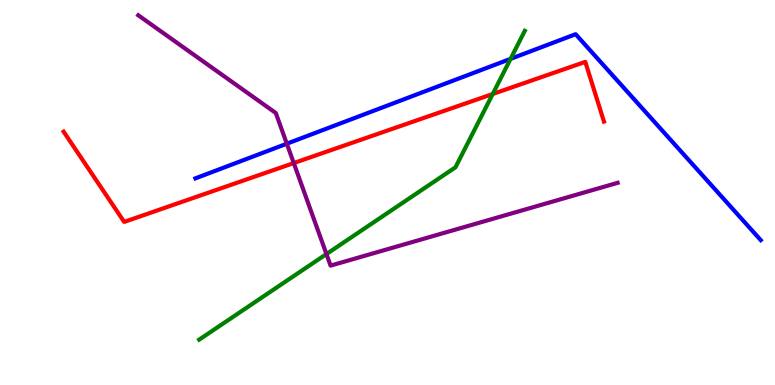[{'lines': ['blue', 'red'], 'intersections': []}, {'lines': ['green', 'red'], 'intersections': [{'x': 6.36, 'y': 7.56}]}, {'lines': ['purple', 'red'], 'intersections': [{'x': 3.79, 'y': 5.76}]}, {'lines': ['blue', 'green'], 'intersections': [{'x': 6.59, 'y': 8.47}]}, {'lines': ['blue', 'purple'], 'intersections': [{'x': 3.7, 'y': 6.27}]}, {'lines': ['green', 'purple'], 'intersections': [{'x': 4.21, 'y': 3.4}]}]